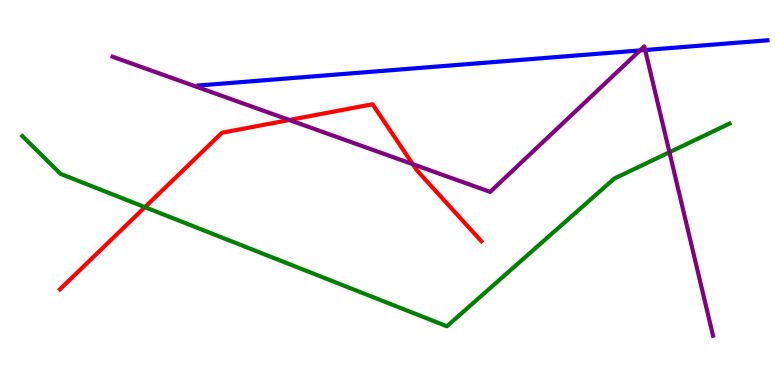[{'lines': ['blue', 'red'], 'intersections': []}, {'lines': ['green', 'red'], 'intersections': [{'x': 1.87, 'y': 4.62}]}, {'lines': ['purple', 'red'], 'intersections': [{'x': 3.73, 'y': 6.88}, {'x': 5.33, 'y': 5.74}]}, {'lines': ['blue', 'green'], 'intersections': []}, {'lines': ['blue', 'purple'], 'intersections': [{'x': 8.26, 'y': 8.69}, {'x': 8.32, 'y': 8.7}]}, {'lines': ['green', 'purple'], 'intersections': [{'x': 8.64, 'y': 6.05}]}]